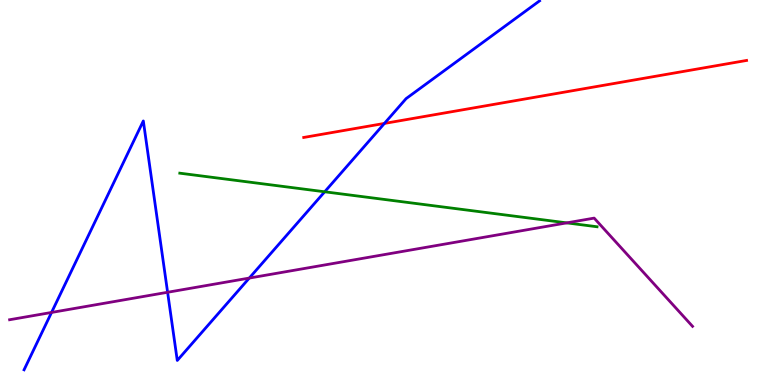[{'lines': ['blue', 'red'], 'intersections': [{'x': 4.96, 'y': 6.79}]}, {'lines': ['green', 'red'], 'intersections': []}, {'lines': ['purple', 'red'], 'intersections': []}, {'lines': ['blue', 'green'], 'intersections': [{'x': 4.19, 'y': 5.02}]}, {'lines': ['blue', 'purple'], 'intersections': [{'x': 0.665, 'y': 1.88}, {'x': 2.16, 'y': 2.41}, {'x': 3.22, 'y': 2.78}]}, {'lines': ['green', 'purple'], 'intersections': [{'x': 7.31, 'y': 4.21}]}]